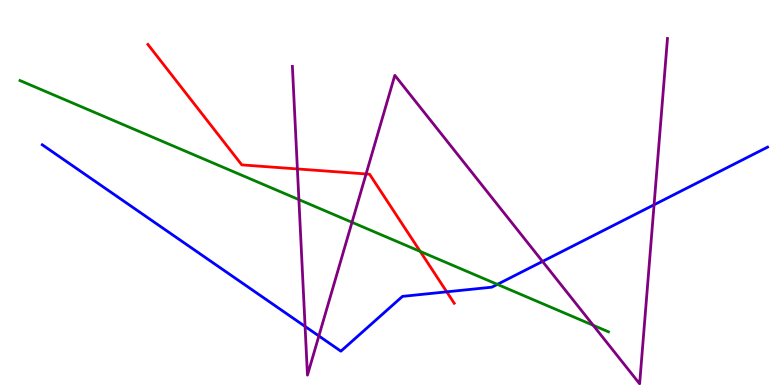[{'lines': ['blue', 'red'], 'intersections': [{'x': 5.76, 'y': 2.42}]}, {'lines': ['green', 'red'], 'intersections': [{'x': 5.42, 'y': 3.47}]}, {'lines': ['purple', 'red'], 'intersections': [{'x': 3.84, 'y': 5.61}, {'x': 4.72, 'y': 5.48}]}, {'lines': ['blue', 'green'], 'intersections': [{'x': 6.42, 'y': 2.61}]}, {'lines': ['blue', 'purple'], 'intersections': [{'x': 3.94, 'y': 1.52}, {'x': 4.11, 'y': 1.27}, {'x': 7.0, 'y': 3.21}, {'x': 8.44, 'y': 4.68}]}, {'lines': ['green', 'purple'], 'intersections': [{'x': 3.86, 'y': 4.81}, {'x': 4.54, 'y': 4.23}, {'x': 7.65, 'y': 1.55}]}]